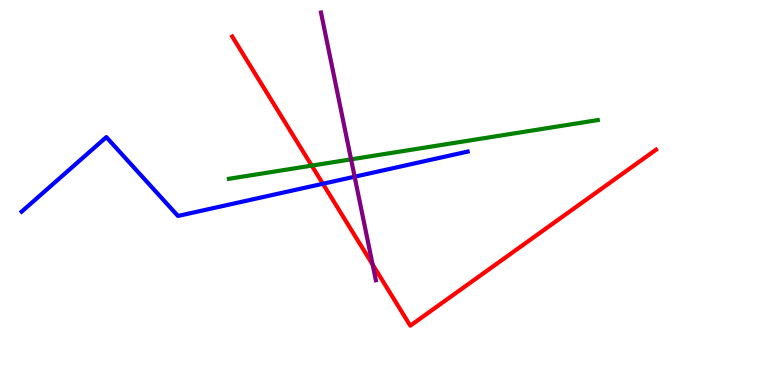[{'lines': ['blue', 'red'], 'intersections': [{'x': 4.17, 'y': 5.23}]}, {'lines': ['green', 'red'], 'intersections': [{'x': 4.02, 'y': 5.7}]}, {'lines': ['purple', 'red'], 'intersections': [{'x': 4.81, 'y': 3.13}]}, {'lines': ['blue', 'green'], 'intersections': []}, {'lines': ['blue', 'purple'], 'intersections': [{'x': 4.58, 'y': 5.41}]}, {'lines': ['green', 'purple'], 'intersections': [{'x': 4.53, 'y': 5.86}]}]